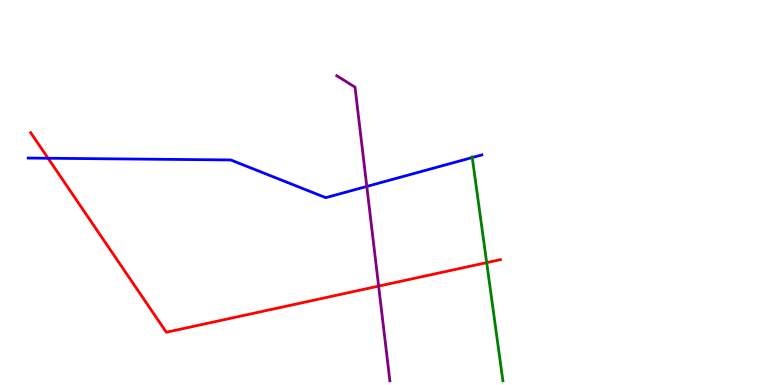[{'lines': ['blue', 'red'], 'intersections': [{'x': 0.62, 'y': 5.89}]}, {'lines': ['green', 'red'], 'intersections': [{'x': 6.28, 'y': 3.18}]}, {'lines': ['purple', 'red'], 'intersections': [{'x': 4.89, 'y': 2.57}]}, {'lines': ['blue', 'green'], 'intersections': [{'x': 6.09, 'y': 5.91}]}, {'lines': ['blue', 'purple'], 'intersections': [{'x': 4.73, 'y': 5.16}]}, {'lines': ['green', 'purple'], 'intersections': []}]